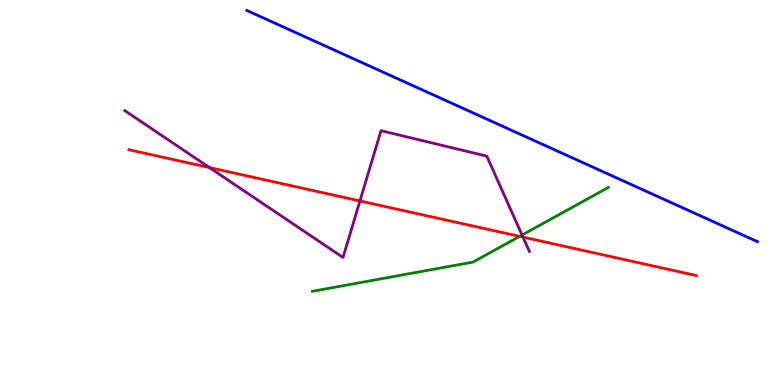[{'lines': ['blue', 'red'], 'intersections': []}, {'lines': ['green', 'red'], 'intersections': [{'x': 6.71, 'y': 3.86}]}, {'lines': ['purple', 'red'], 'intersections': [{'x': 2.7, 'y': 5.65}, {'x': 4.64, 'y': 4.78}, {'x': 6.75, 'y': 3.84}]}, {'lines': ['blue', 'green'], 'intersections': []}, {'lines': ['blue', 'purple'], 'intersections': []}, {'lines': ['green', 'purple'], 'intersections': [{'x': 6.74, 'y': 3.9}]}]